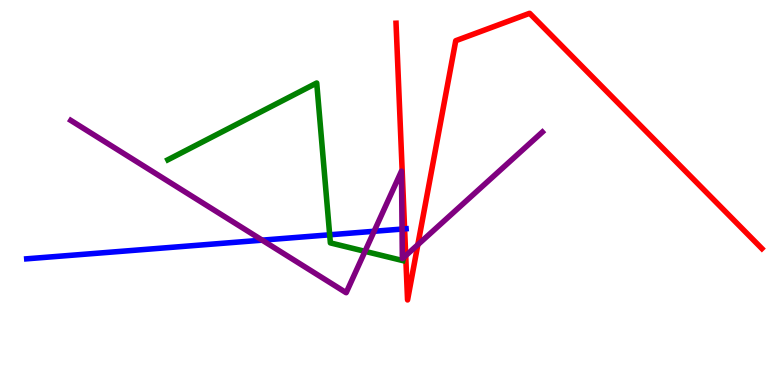[{'lines': ['blue', 'red'], 'intersections': [{'x': 5.22, 'y': 4.06}]}, {'lines': ['green', 'red'], 'intersections': []}, {'lines': ['purple', 'red'], 'intersections': [{'x': 5.23, 'y': 3.36}, {'x': 5.39, 'y': 3.64}]}, {'lines': ['blue', 'green'], 'intersections': [{'x': 4.25, 'y': 3.9}]}, {'lines': ['blue', 'purple'], 'intersections': [{'x': 3.38, 'y': 3.76}, {'x': 4.83, 'y': 3.99}, {'x': 5.19, 'y': 4.05}]}, {'lines': ['green', 'purple'], 'intersections': [{'x': 4.71, 'y': 3.47}]}]